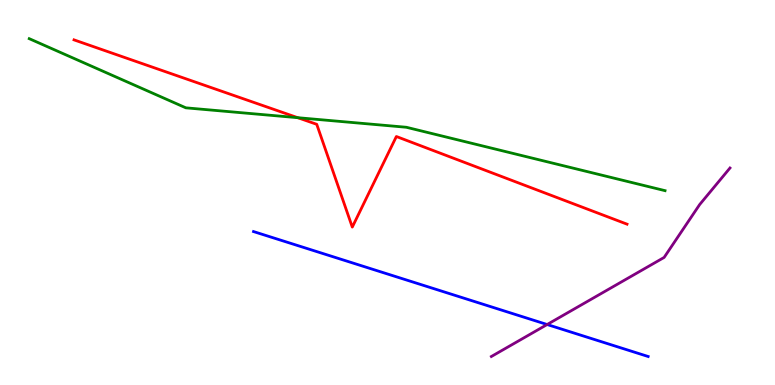[{'lines': ['blue', 'red'], 'intersections': []}, {'lines': ['green', 'red'], 'intersections': [{'x': 3.84, 'y': 6.94}]}, {'lines': ['purple', 'red'], 'intersections': []}, {'lines': ['blue', 'green'], 'intersections': []}, {'lines': ['blue', 'purple'], 'intersections': [{'x': 7.06, 'y': 1.57}]}, {'lines': ['green', 'purple'], 'intersections': []}]